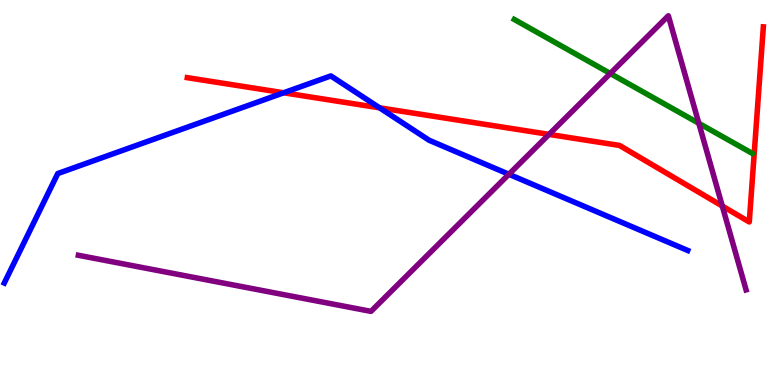[{'lines': ['blue', 'red'], 'intersections': [{'x': 3.66, 'y': 7.59}, {'x': 4.9, 'y': 7.2}]}, {'lines': ['green', 'red'], 'intersections': []}, {'lines': ['purple', 'red'], 'intersections': [{'x': 7.08, 'y': 6.51}, {'x': 9.32, 'y': 4.65}]}, {'lines': ['blue', 'green'], 'intersections': []}, {'lines': ['blue', 'purple'], 'intersections': [{'x': 6.57, 'y': 5.47}]}, {'lines': ['green', 'purple'], 'intersections': [{'x': 7.87, 'y': 8.09}, {'x': 9.02, 'y': 6.8}]}]